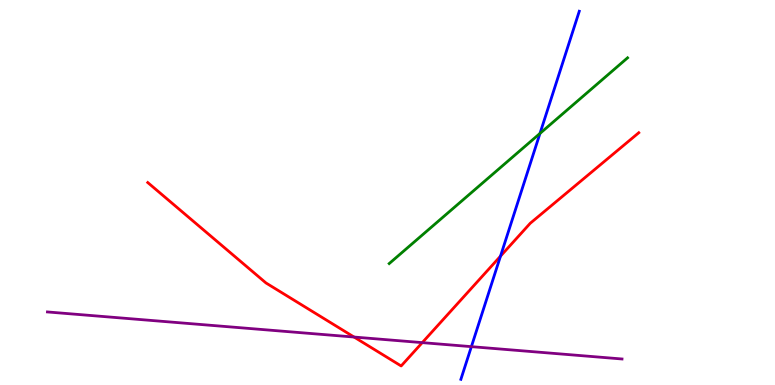[{'lines': ['blue', 'red'], 'intersections': [{'x': 6.46, 'y': 3.35}]}, {'lines': ['green', 'red'], 'intersections': []}, {'lines': ['purple', 'red'], 'intersections': [{'x': 4.57, 'y': 1.25}, {'x': 5.45, 'y': 1.1}]}, {'lines': ['blue', 'green'], 'intersections': [{'x': 6.97, 'y': 6.53}]}, {'lines': ['blue', 'purple'], 'intersections': [{'x': 6.08, 'y': 0.996}]}, {'lines': ['green', 'purple'], 'intersections': []}]